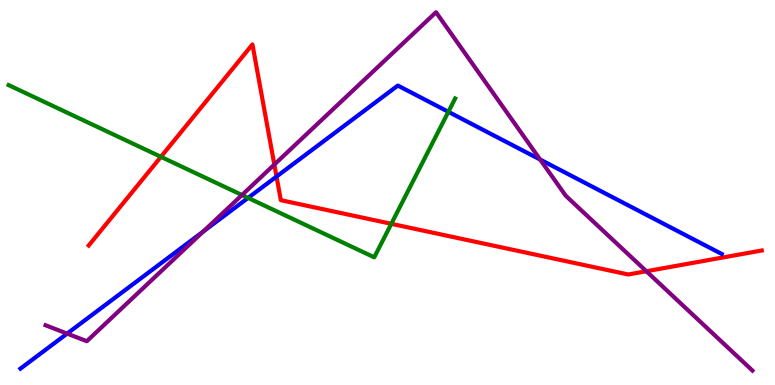[{'lines': ['blue', 'red'], 'intersections': [{'x': 3.57, 'y': 5.41}]}, {'lines': ['green', 'red'], 'intersections': [{'x': 2.08, 'y': 5.93}, {'x': 5.05, 'y': 4.19}]}, {'lines': ['purple', 'red'], 'intersections': [{'x': 3.54, 'y': 5.73}, {'x': 8.34, 'y': 2.95}]}, {'lines': ['blue', 'green'], 'intersections': [{'x': 3.2, 'y': 4.86}, {'x': 5.79, 'y': 7.1}]}, {'lines': ['blue', 'purple'], 'intersections': [{'x': 0.866, 'y': 1.34}, {'x': 2.62, 'y': 3.99}, {'x': 6.97, 'y': 5.86}]}, {'lines': ['green', 'purple'], 'intersections': [{'x': 3.12, 'y': 4.93}]}]